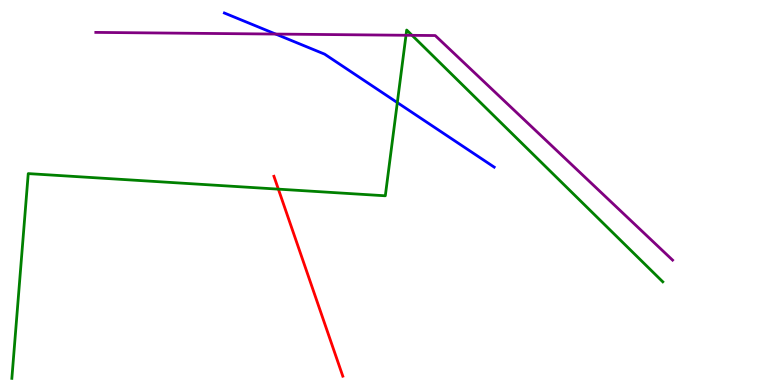[{'lines': ['blue', 'red'], 'intersections': []}, {'lines': ['green', 'red'], 'intersections': [{'x': 3.59, 'y': 5.09}]}, {'lines': ['purple', 'red'], 'intersections': []}, {'lines': ['blue', 'green'], 'intersections': [{'x': 5.13, 'y': 7.34}]}, {'lines': ['blue', 'purple'], 'intersections': [{'x': 3.56, 'y': 9.12}]}, {'lines': ['green', 'purple'], 'intersections': [{'x': 5.24, 'y': 9.08}, {'x': 5.32, 'y': 9.08}]}]